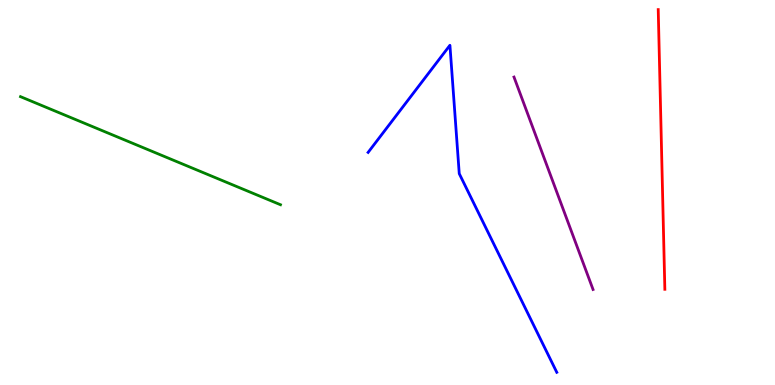[{'lines': ['blue', 'red'], 'intersections': []}, {'lines': ['green', 'red'], 'intersections': []}, {'lines': ['purple', 'red'], 'intersections': []}, {'lines': ['blue', 'green'], 'intersections': []}, {'lines': ['blue', 'purple'], 'intersections': []}, {'lines': ['green', 'purple'], 'intersections': []}]